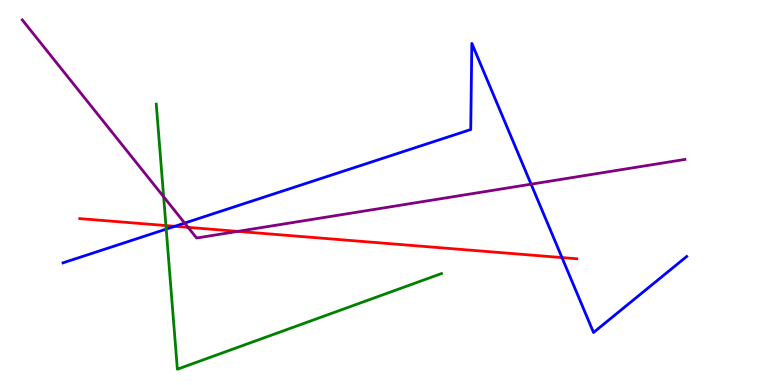[{'lines': ['blue', 'red'], 'intersections': [{'x': 2.26, 'y': 4.12}, {'x': 7.25, 'y': 3.31}]}, {'lines': ['green', 'red'], 'intersections': [{'x': 2.14, 'y': 4.14}]}, {'lines': ['purple', 'red'], 'intersections': [{'x': 2.43, 'y': 4.09}, {'x': 3.07, 'y': 3.99}]}, {'lines': ['blue', 'green'], 'intersections': [{'x': 2.14, 'y': 4.05}]}, {'lines': ['blue', 'purple'], 'intersections': [{'x': 2.38, 'y': 4.21}, {'x': 6.85, 'y': 5.22}]}, {'lines': ['green', 'purple'], 'intersections': [{'x': 2.11, 'y': 4.89}]}]